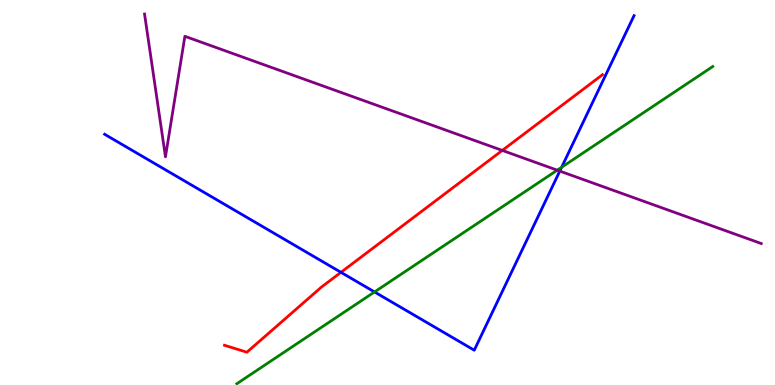[{'lines': ['blue', 'red'], 'intersections': [{'x': 4.4, 'y': 2.93}]}, {'lines': ['green', 'red'], 'intersections': []}, {'lines': ['purple', 'red'], 'intersections': [{'x': 6.48, 'y': 6.09}]}, {'lines': ['blue', 'green'], 'intersections': [{'x': 4.83, 'y': 2.42}, {'x': 7.25, 'y': 5.66}]}, {'lines': ['blue', 'purple'], 'intersections': [{'x': 7.22, 'y': 5.56}]}, {'lines': ['green', 'purple'], 'intersections': [{'x': 7.19, 'y': 5.58}]}]